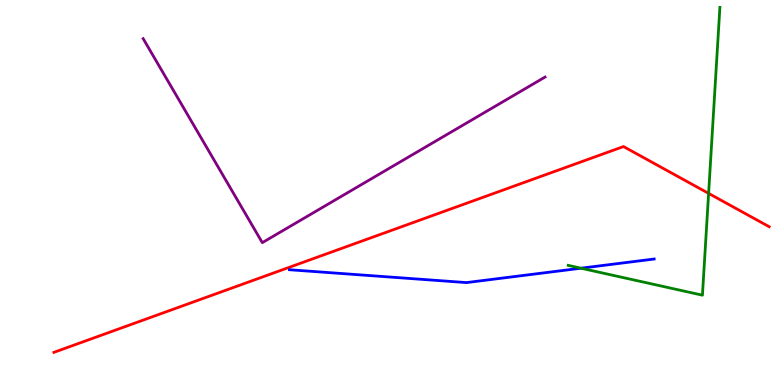[{'lines': ['blue', 'red'], 'intersections': []}, {'lines': ['green', 'red'], 'intersections': [{'x': 9.14, 'y': 4.98}]}, {'lines': ['purple', 'red'], 'intersections': []}, {'lines': ['blue', 'green'], 'intersections': [{'x': 7.5, 'y': 3.03}]}, {'lines': ['blue', 'purple'], 'intersections': []}, {'lines': ['green', 'purple'], 'intersections': []}]